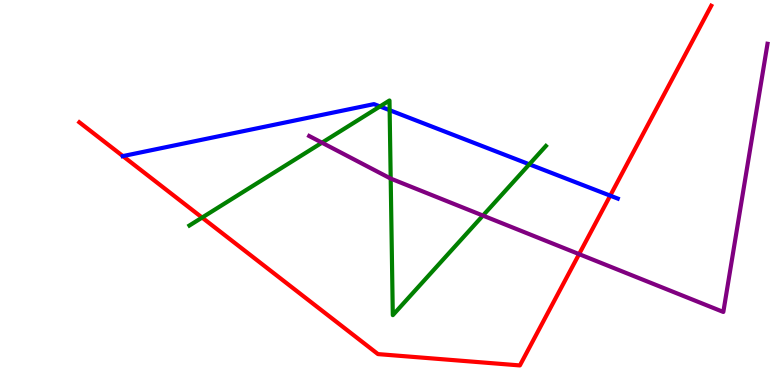[{'lines': ['blue', 'red'], 'intersections': [{'x': 1.59, 'y': 5.95}, {'x': 7.87, 'y': 4.92}]}, {'lines': ['green', 'red'], 'intersections': [{'x': 2.61, 'y': 4.35}]}, {'lines': ['purple', 'red'], 'intersections': [{'x': 7.47, 'y': 3.4}]}, {'lines': ['blue', 'green'], 'intersections': [{'x': 4.9, 'y': 7.24}, {'x': 5.03, 'y': 7.14}, {'x': 6.83, 'y': 5.73}]}, {'lines': ['blue', 'purple'], 'intersections': []}, {'lines': ['green', 'purple'], 'intersections': [{'x': 4.15, 'y': 6.29}, {'x': 5.04, 'y': 5.36}, {'x': 6.23, 'y': 4.4}]}]